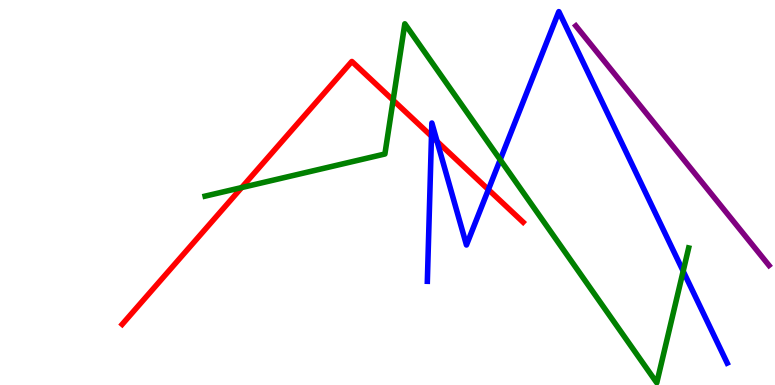[{'lines': ['blue', 'red'], 'intersections': [{'x': 5.57, 'y': 6.46}, {'x': 5.64, 'y': 6.33}, {'x': 6.3, 'y': 5.08}]}, {'lines': ['green', 'red'], 'intersections': [{'x': 3.12, 'y': 5.13}, {'x': 5.07, 'y': 7.4}]}, {'lines': ['purple', 'red'], 'intersections': []}, {'lines': ['blue', 'green'], 'intersections': [{'x': 6.45, 'y': 5.85}, {'x': 8.82, 'y': 2.96}]}, {'lines': ['blue', 'purple'], 'intersections': []}, {'lines': ['green', 'purple'], 'intersections': []}]